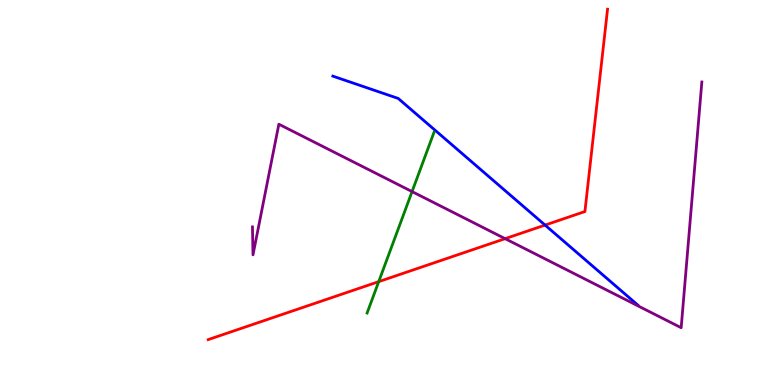[{'lines': ['blue', 'red'], 'intersections': [{'x': 7.03, 'y': 4.15}]}, {'lines': ['green', 'red'], 'intersections': [{'x': 4.89, 'y': 2.68}]}, {'lines': ['purple', 'red'], 'intersections': [{'x': 6.52, 'y': 3.8}]}, {'lines': ['blue', 'green'], 'intersections': []}, {'lines': ['blue', 'purple'], 'intersections': []}, {'lines': ['green', 'purple'], 'intersections': [{'x': 5.32, 'y': 5.02}]}]